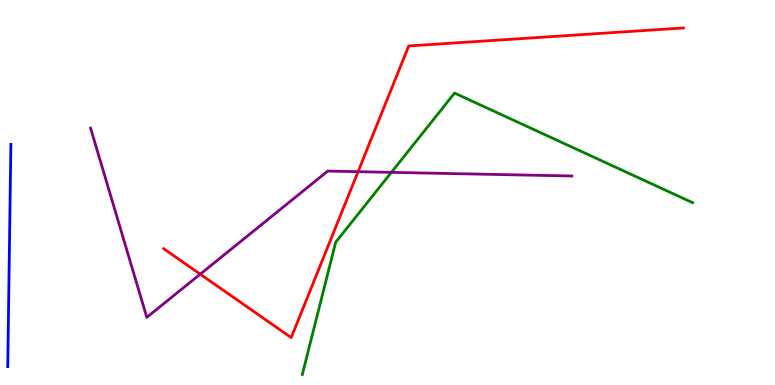[{'lines': ['blue', 'red'], 'intersections': []}, {'lines': ['green', 'red'], 'intersections': []}, {'lines': ['purple', 'red'], 'intersections': [{'x': 2.58, 'y': 2.88}, {'x': 4.62, 'y': 5.54}]}, {'lines': ['blue', 'green'], 'intersections': []}, {'lines': ['blue', 'purple'], 'intersections': []}, {'lines': ['green', 'purple'], 'intersections': [{'x': 5.05, 'y': 5.52}]}]